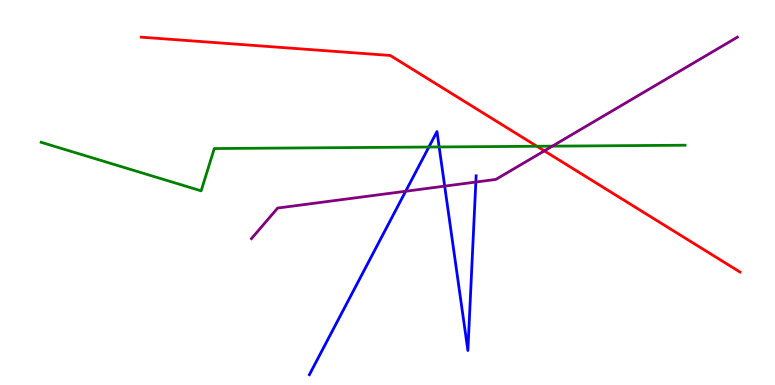[{'lines': ['blue', 'red'], 'intersections': []}, {'lines': ['green', 'red'], 'intersections': [{'x': 6.93, 'y': 6.2}]}, {'lines': ['purple', 'red'], 'intersections': [{'x': 7.02, 'y': 6.08}]}, {'lines': ['blue', 'green'], 'intersections': [{'x': 5.53, 'y': 6.18}, {'x': 5.67, 'y': 6.18}]}, {'lines': ['blue', 'purple'], 'intersections': [{'x': 5.23, 'y': 5.03}, {'x': 5.74, 'y': 5.17}, {'x': 6.14, 'y': 5.27}]}, {'lines': ['green', 'purple'], 'intersections': [{'x': 7.13, 'y': 6.2}]}]